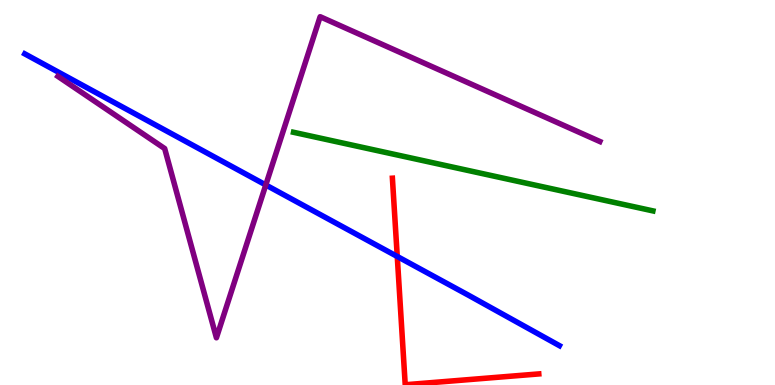[{'lines': ['blue', 'red'], 'intersections': [{'x': 5.13, 'y': 3.34}]}, {'lines': ['green', 'red'], 'intersections': []}, {'lines': ['purple', 'red'], 'intersections': []}, {'lines': ['blue', 'green'], 'intersections': []}, {'lines': ['blue', 'purple'], 'intersections': [{'x': 3.43, 'y': 5.2}]}, {'lines': ['green', 'purple'], 'intersections': []}]